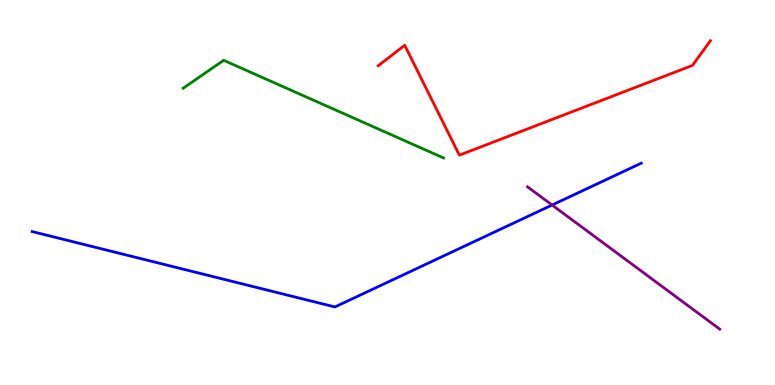[{'lines': ['blue', 'red'], 'intersections': []}, {'lines': ['green', 'red'], 'intersections': []}, {'lines': ['purple', 'red'], 'intersections': []}, {'lines': ['blue', 'green'], 'intersections': []}, {'lines': ['blue', 'purple'], 'intersections': [{'x': 7.12, 'y': 4.67}]}, {'lines': ['green', 'purple'], 'intersections': []}]